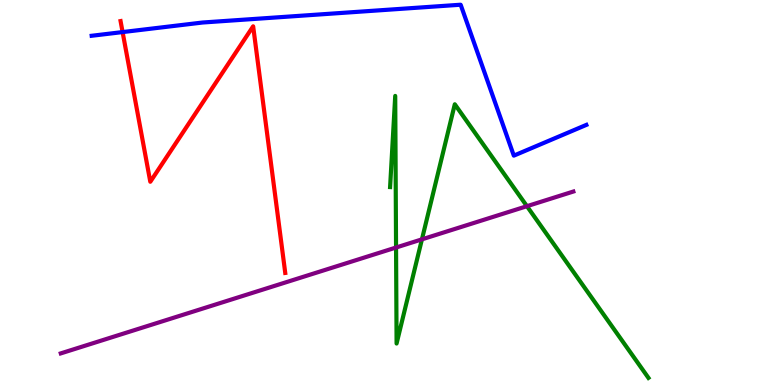[{'lines': ['blue', 'red'], 'intersections': [{'x': 1.58, 'y': 9.17}]}, {'lines': ['green', 'red'], 'intersections': []}, {'lines': ['purple', 'red'], 'intersections': []}, {'lines': ['blue', 'green'], 'intersections': []}, {'lines': ['blue', 'purple'], 'intersections': []}, {'lines': ['green', 'purple'], 'intersections': [{'x': 5.11, 'y': 3.57}, {'x': 5.44, 'y': 3.78}, {'x': 6.8, 'y': 4.64}]}]